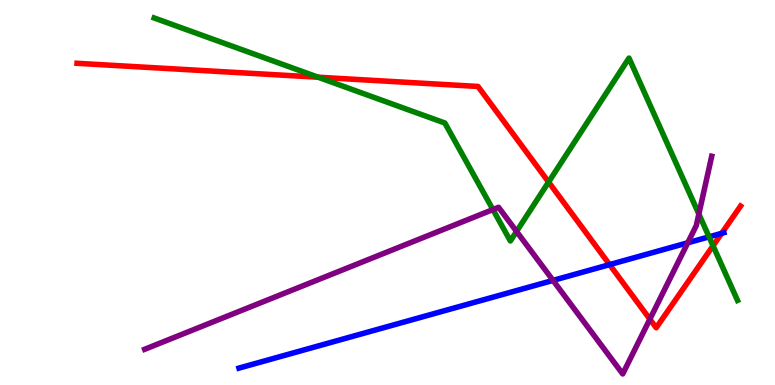[{'lines': ['blue', 'red'], 'intersections': [{'x': 7.87, 'y': 3.13}, {'x': 9.31, 'y': 3.94}]}, {'lines': ['green', 'red'], 'intersections': [{'x': 4.11, 'y': 7.99}, {'x': 7.08, 'y': 5.27}, {'x': 9.2, 'y': 3.62}]}, {'lines': ['purple', 'red'], 'intersections': [{'x': 8.39, 'y': 1.71}]}, {'lines': ['blue', 'green'], 'intersections': [{'x': 9.15, 'y': 3.85}]}, {'lines': ['blue', 'purple'], 'intersections': [{'x': 7.14, 'y': 2.72}, {'x': 8.87, 'y': 3.69}]}, {'lines': ['green', 'purple'], 'intersections': [{'x': 6.36, 'y': 4.56}, {'x': 6.67, 'y': 3.99}, {'x': 9.02, 'y': 4.44}]}]